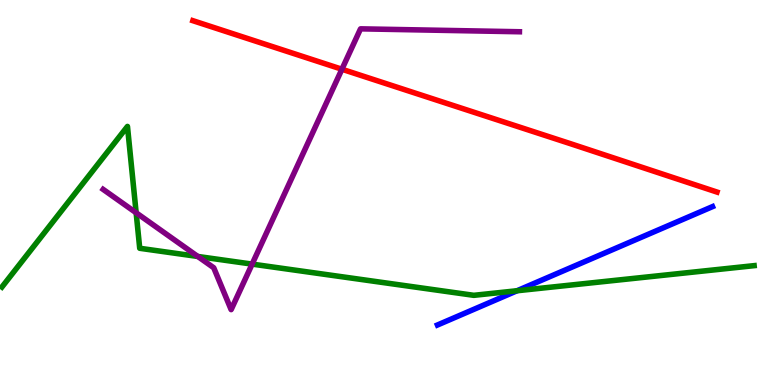[{'lines': ['blue', 'red'], 'intersections': []}, {'lines': ['green', 'red'], 'intersections': []}, {'lines': ['purple', 'red'], 'intersections': [{'x': 4.41, 'y': 8.2}]}, {'lines': ['blue', 'green'], 'intersections': [{'x': 6.67, 'y': 2.45}]}, {'lines': ['blue', 'purple'], 'intersections': []}, {'lines': ['green', 'purple'], 'intersections': [{'x': 1.76, 'y': 4.47}, {'x': 2.55, 'y': 3.34}, {'x': 3.25, 'y': 3.14}]}]